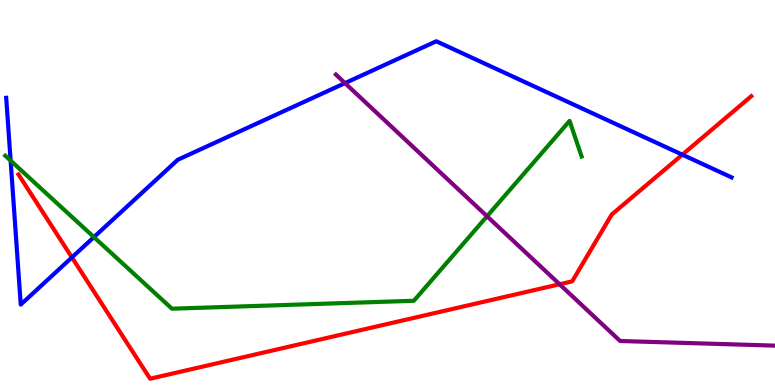[{'lines': ['blue', 'red'], 'intersections': [{'x': 0.928, 'y': 3.31}, {'x': 8.8, 'y': 5.98}]}, {'lines': ['green', 'red'], 'intersections': []}, {'lines': ['purple', 'red'], 'intersections': [{'x': 7.22, 'y': 2.62}]}, {'lines': ['blue', 'green'], 'intersections': [{'x': 0.137, 'y': 5.83}, {'x': 1.21, 'y': 3.84}]}, {'lines': ['blue', 'purple'], 'intersections': [{'x': 4.45, 'y': 7.84}]}, {'lines': ['green', 'purple'], 'intersections': [{'x': 6.28, 'y': 4.38}]}]